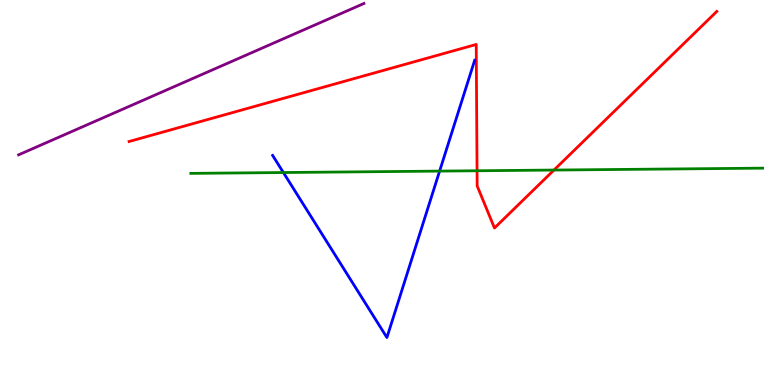[{'lines': ['blue', 'red'], 'intersections': []}, {'lines': ['green', 'red'], 'intersections': [{'x': 6.16, 'y': 5.56}, {'x': 7.15, 'y': 5.58}]}, {'lines': ['purple', 'red'], 'intersections': []}, {'lines': ['blue', 'green'], 'intersections': [{'x': 3.66, 'y': 5.52}, {'x': 5.67, 'y': 5.56}]}, {'lines': ['blue', 'purple'], 'intersections': []}, {'lines': ['green', 'purple'], 'intersections': []}]